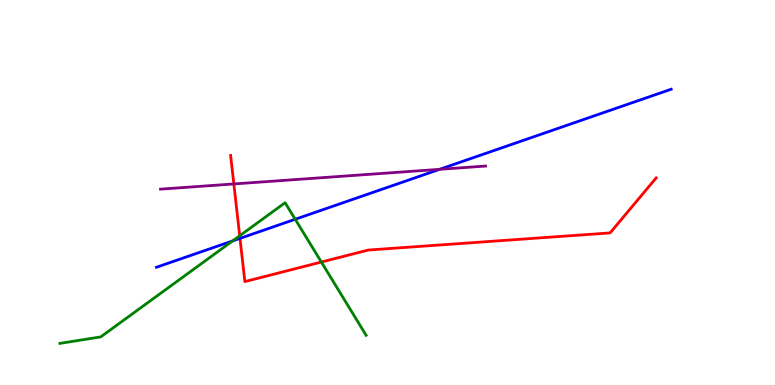[{'lines': ['blue', 'red'], 'intersections': [{'x': 3.1, 'y': 3.81}]}, {'lines': ['green', 'red'], 'intersections': [{'x': 3.09, 'y': 3.88}, {'x': 4.15, 'y': 3.19}]}, {'lines': ['purple', 'red'], 'intersections': [{'x': 3.02, 'y': 5.22}]}, {'lines': ['blue', 'green'], 'intersections': [{'x': 3.0, 'y': 3.74}, {'x': 3.81, 'y': 4.3}]}, {'lines': ['blue', 'purple'], 'intersections': [{'x': 5.67, 'y': 5.6}]}, {'lines': ['green', 'purple'], 'intersections': []}]